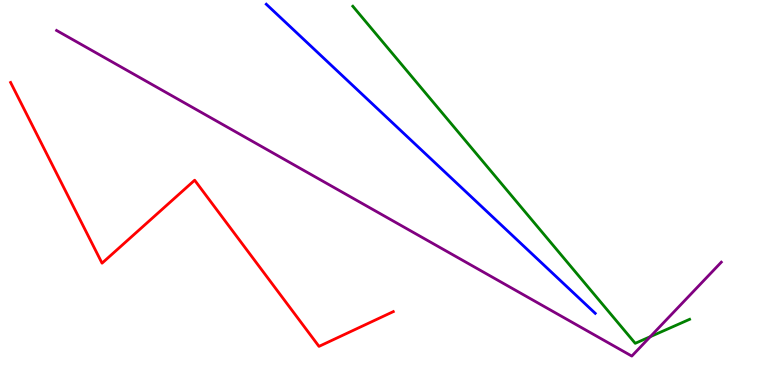[{'lines': ['blue', 'red'], 'intersections': []}, {'lines': ['green', 'red'], 'intersections': []}, {'lines': ['purple', 'red'], 'intersections': []}, {'lines': ['blue', 'green'], 'intersections': []}, {'lines': ['blue', 'purple'], 'intersections': []}, {'lines': ['green', 'purple'], 'intersections': [{'x': 8.39, 'y': 1.26}]}]